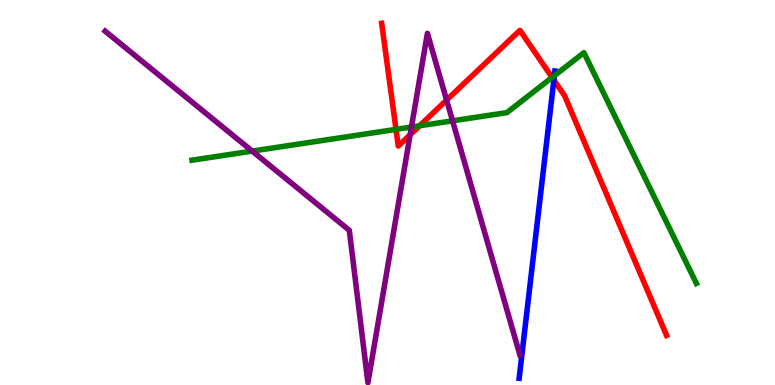[{'lines': ['blue', 'red'], 'intersections': [{'x': 7.15, 'y': 7.92}]}, {'lines': ['green', 'red'], 'intersections': [{'x': 5.11, 'y': 6.64}, {'x': 5.41, 'y': 6.73}, {'x': 7.12, 'y': 7.99}]}, {'lines': ['purple', 'red'], 'intersections': [{'x': 5.29, 'y': 6.5}, {'x': 5.76, 'y': 7.4}]}, {'lines': ['blue', 'green'], 'intersections': [{'x': 7.15, 'y': 8.03}]}, {'lines': ['blue', 'purple'], 'intersections': []}, {'lines': ['green', 'purple'], 'intersections': [{'x': 3.25, 'y': 6.08}, {'x': 5.31, 'y': 6.7}, {'x': 5.84, 'y': 6.86}]}]